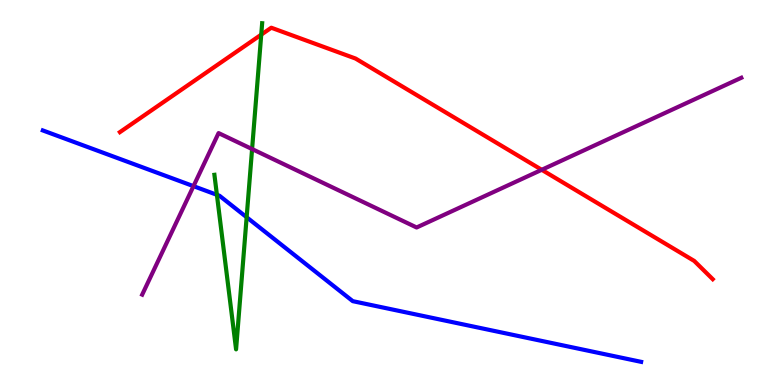[{'lines': ['blue', 'red'], 'intersections': []}, {'lines': ['green', 'red'], 'intersections': [{'x': 3.37, 'y': 9.1}]}, {'lines': ['purple', 'red'], 'intersections': [{'x': 6.99, 'y': 5.59}]}, {'lines': ['blue', 'green'], 'intersections': [{'x': 2.8, 'y': 4.94}, {'x': 3.18, 'y': 4.36}]}, {'lines': ['blue', 'purple'], 'intersections': [{'x': 2.5, 'y': 5.16}]}, {'lines': ['green', 'purple'], 'intersections': [{'x': 3.25, 'y': 6.13}]}]